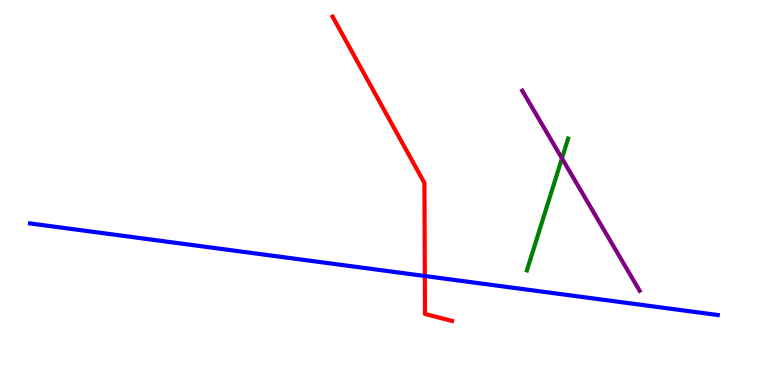[{'lines': ['blue', 'red'], 'intersections': [{'x': 5.48, 'y': 2.83}]}, {'lines': ['green', 'red'], 'intersections': []}, {'lines': ['purple', 'red'], 'intersections': []}, {'lines': ['blue', 'green'], 'intersections': []}, {'lines': ['blue', 'purple'], 'intersections': []}, {'lines': ['green', 'purple'], 'intersections': [{'x': 7.25, 'y': 5.89}]}]